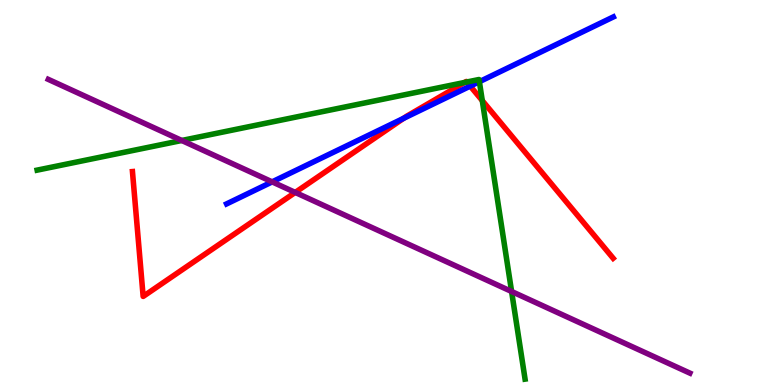[{'lines': ['blue', 'red'], 'intersections': [{'x': 5.21, 'y': 6.93}, {'x': 6.07, 'y': 7.76}]}, {'lines': ['green', 'red'], 'intersections': [{'x': 6.0, 'y': 7.86}, {'x': 6.02, 'y': 7.87}, {'x': 6.22, 'y': 7.39}]}, {'lines': ['purple', 'red'], 'intersections': [{'x': 3.81, 'y': 5.0}]}, {'lines': ['blue', 'green'], 'intersections': [{'x': 6.19, 'y': 7.88}]}, {'lines': ['blue', 'purple'], 'intersections': [{'x': 3.51, 'y': 5.28}]}, {'lines': ['green', 'purple'], 'intersections': [{'x': 2.35, 'y': 6.35}, {'x': 6.6, 'y': 2.43}]}]